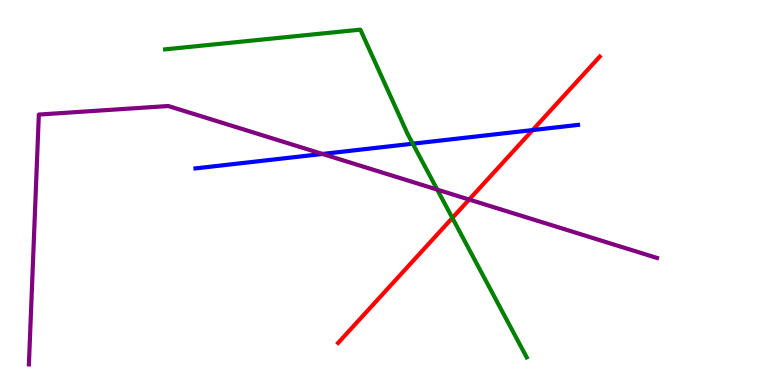[{'lines': ['blue', 'red'], 'intersections': [{'x': 6.87, 'y': 6.62}]}, {'lines': ['green', 'red'], 'intersections': [{'x': 5.84, 'y': 4.34}]}, {'lines': ['purple', 'red'], 'intersections': [{'x': 6.05, 'y': 4.82}]}, {'lines': ['blue', 'green'], 'intersections': [{'x': 5.33, 'y': 6.27}]}, {'lines': ['blue', 'purple'], 'intersections': [{'x': 4.16, 'y': 6.0}]}, {'lines': ['green', 'purple'], 'intersections': [{'x': 5.64, 'y': 5.07}]}]